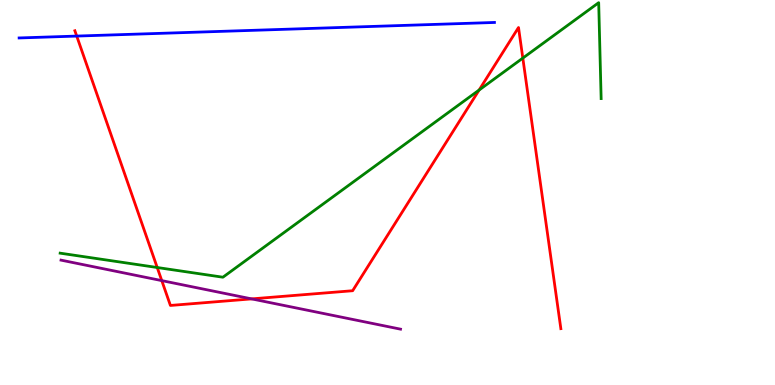[{'lines': ['blue', 'red'], 'intersections': [{'x': 0.99, 'y': 9.06}]}, {'lines': ['green', 'red'], 'intersections': [{'x': 2.03, 'y': 3.05}, {'x': 6.18, 'y': 7.66}, {'x': 6.75, 'y': 8.49}]}, {'lines': ['purple', 'red'], 'intersections': [{'x': 2.09, 'y': 2.71}, {'x': 3.25, 'y': 2.24}]}, {'lines': ['blue', 'green'], 'intersections': []}, {'lines': ['blue', 'purple'], 'intersections': []}, {'lines': ['green', 'purple'], 'intersections': []}]